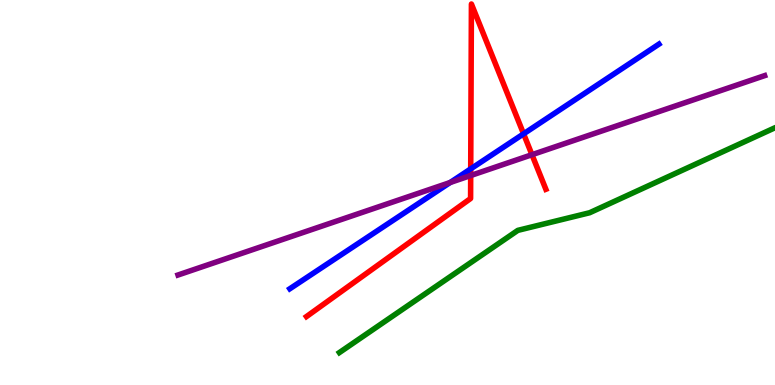[{'lines': ['blue', 'red'], 'intersections': [{'x': 6.07, 'y': 5.61}, {'x': 6.76, 'y': 6.52}]}, {'lines': ['green', 'red'], 'intersections': []}, {'lines': ['purple', 'red'], 'intersections': [{'x': 6.07, 'y': 5.44}, {'x': 6.86, 'y': 5.98}]}, {'lines': ['blue', 'green'], 'intersections': []}, {'lines': ['blue', 'purple'], 'intersections': [{'x': 5.81, 'y': 5.26}]}, {'lines': ['green', 'purple'], 'intersections': []}]